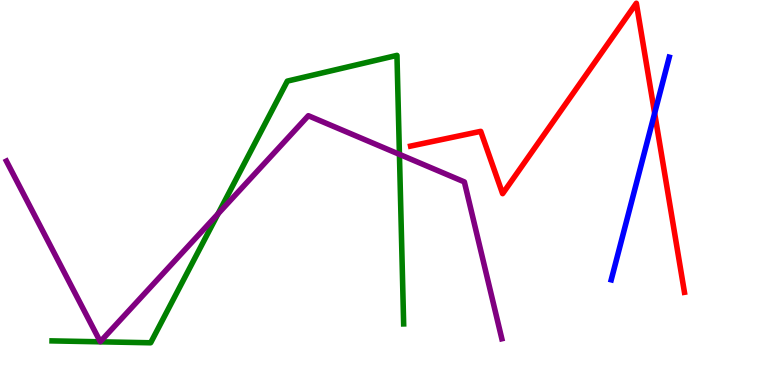[{'lines': ['blue', 'red'], 'intersections': [{'x': 8.45, 'y': 7.06}]}, {'lines': ['green', 'red'], 'intersections': []}, {'lines': ['purple', 'red'], 'intersections': []}, {'lines': ['blue', 'green'], 'intersections': []}, {'lines': ['blue', 'purple'], 'intersections': []}, {'lines': ['green', 'purple'], 'intersections': [{'x': 2.81, 'y': 4.45}, {'x': 5.15, 'y': 5.99}]}]